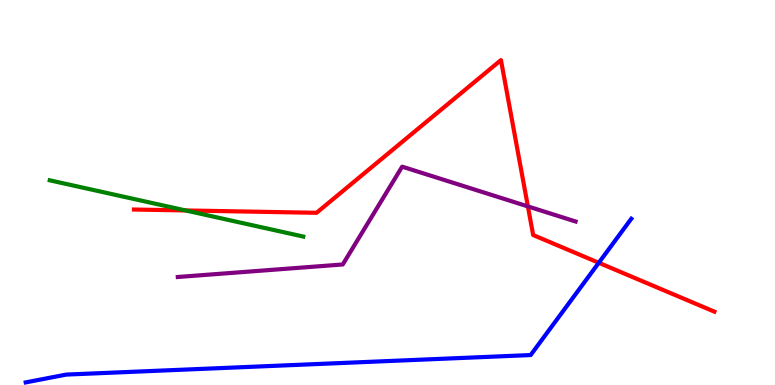[{'lines': ['blue', 'red'], 'intersections': [{'x': 7.73, 'y': 3.17}]}, {'lines': ['green', 'red'], 'intersections': [{'x': 2.39, 'y': 4.53}]}, {'lines': ['purple', 'red'], 'intersections': [{'x': 6.81, 'y': 4.64}]}, {'lines': ['blue', 'green'], 'intersections': []}, {'lines': ['blue', 'purple'], 'intersections': []}, {'lines': ['green', 'purple'], 'intersections': []}]